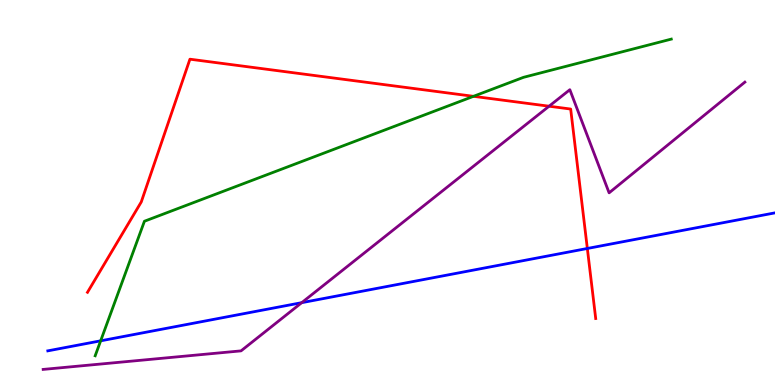[{'lines': ['blue', 'red'], 'intersections': [{'x': 7.58, 'y': 3.55}]}, {'lines': ['green', 'red'], 'intersections': [{'x': 6.11, 'y': 7.5}]}, {'lines': ['purple', 'red'], 'intersections': [{'x': 7.08, 'y': 7.24}]}, {'lines': ['blue', 'green'], 'intersections': [{'x': 1.3, 'y': 1.15}]}, {'lines': ['blue', 'purple'], 'intersections': [{'x': 3.89, 'y': 2.14}]}, {'lines': ['green', 'purple'], 'intersections': []}]